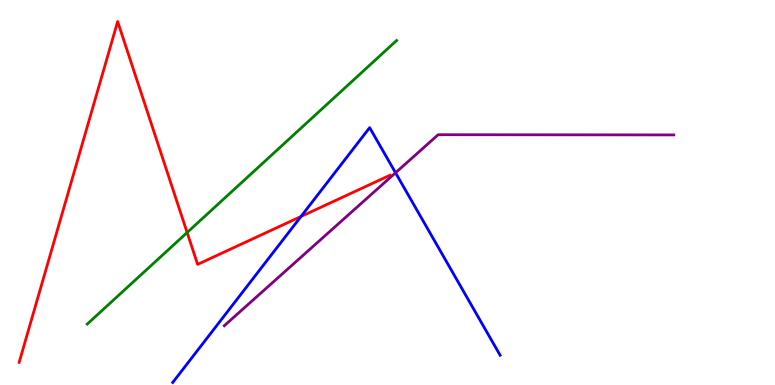[{'lines': ['blue', 'red'], 'intersections': [{'x': 3.88, 'y': 4.38}]}, {'lines': ['green', 'red'], 'intersections': [{'x': 2.41, 'y': 3.96}]}, {'lines': ['purple', 'red'], 'intersections': []}, {'lines': ['blue', 'green'], 'intersections': []}, {'lines': ['blue', 'purple'], 'intersections': [{'x': 5.1, 'y': 5.51}]}, {'lines': ['green', 'purple'], 'intersections': []}]